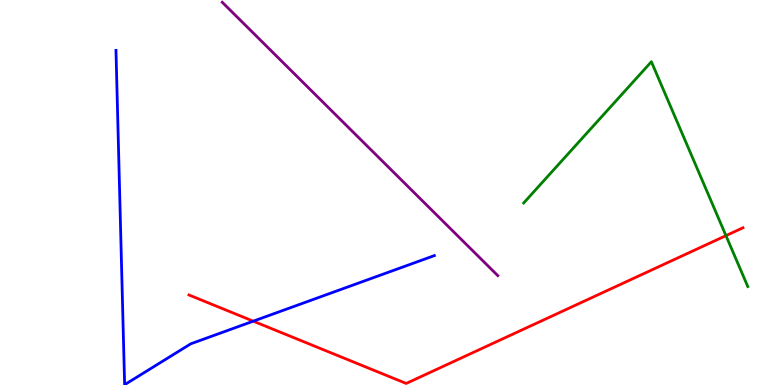[{'lines': ['blue', 'red'], 'intersections': [{'x': 3.27, 'y': 1.66}]}, {'lines': ['green', 'red'], 'intersections': [{'x': 9.37, 'y': 3.88}]}, {'lines': ['purple', 'red'], 'intersections': []}, {'lines': ['blue', 'green'], 'intersections': []}, {'lines': ['blue', 'purple'], 'intersections': []}, {'lines': ['green', 'purple'], 'intersections': []}]